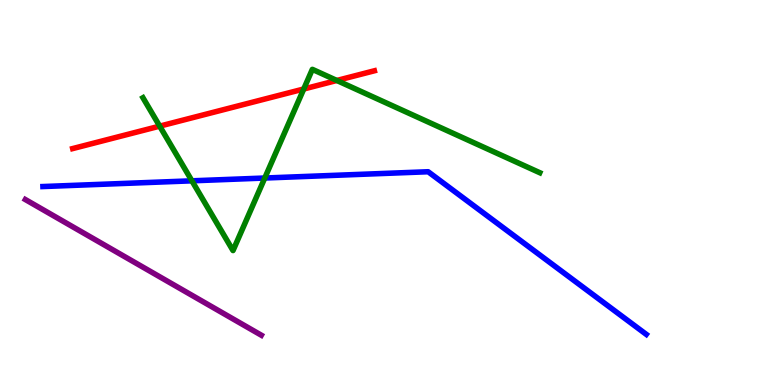[{'lines': ['blue', 'red'], 'intersections': []}, {'lines': ['green', 'red'], 'intersections': [{'x': 2.06, 'y': 6.72}, {'x': 3.92, 'y': 7.69}, {'x': 4.35, 'y': 7.91}]}, {'lines': ['purple', 'red'], 'intersections': []}, {'lines': ['blue', 'green'], 'intersections': [{'x': 2.48, 'y': 5.3}, {'x': 3.42, 'y': 5.38}]}, {'lines': ['blue', 'purple'], 'intersections': []}, {'lines': ['green', 'purple'], 'intersections': []}]